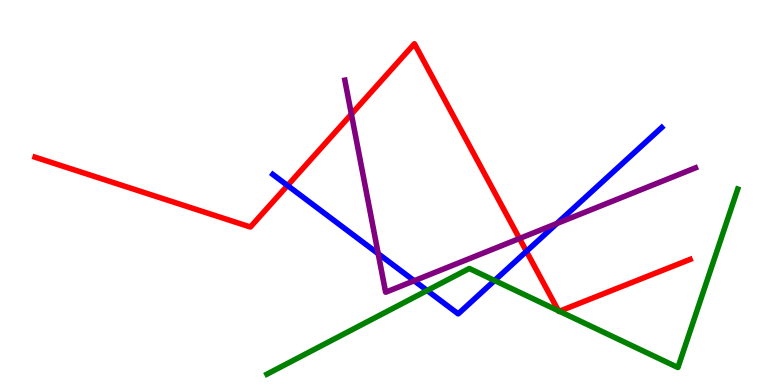[{'lines': ['blue', 'red'], 'intersections': [{'x': 3.71, 'y': 5.18}, {'x': 6.79, 'y': 3.47}]}, {'lines': ['green', 'red'], 'intersections': [{'x': 7.21, 'y': 1.93}, {'x': 7.22, 'y': 1.92}]}, {'lines': ['purple', 'red'], 'intersections': [{'x': 4.53, 'y': 7.03}, {'x': 6.7, 'y': 3.81}]}, {'lines': ['blue', 'green'], 'intersections': [{'x': 5.51, 'y': 2.45}, {'x': 6.38, 'y': 2.71}]}, {'lines': ['blue', 'purple'], 'intersections': [{'x': 4.88, 'y': 3.41}, {'x': 5.34, 'y': 2.71}, {'x': 7.19, 'y': 4.19}]}, {'lines': ['green', 'purple'], 'intersections': []}]